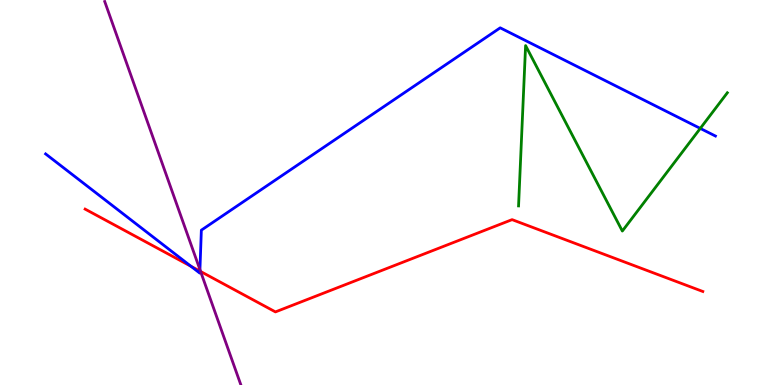[{'lines': ['blue', 'red'], 'intersections': [{'x': 2.46, 'y': 3.08}, {'x': 2.58, 'y': 2.96}]}, {'lines': ['green', 'red'], 'intersections': []}, {'lines': ['purple', 'red'], 'intersections': [{'x': 2.59, 'y': 2.95}]}, {'lines': ['blue', 'green'], 'intersections': [{'x': 9.04, 'y': 6.66}]}, {'lines': ['blue', 'purple'], 'intersections': [{'x': 2.58, 'y': 3.0}]}, {'lines': ['green', 'purple'], 'intersections': []}]